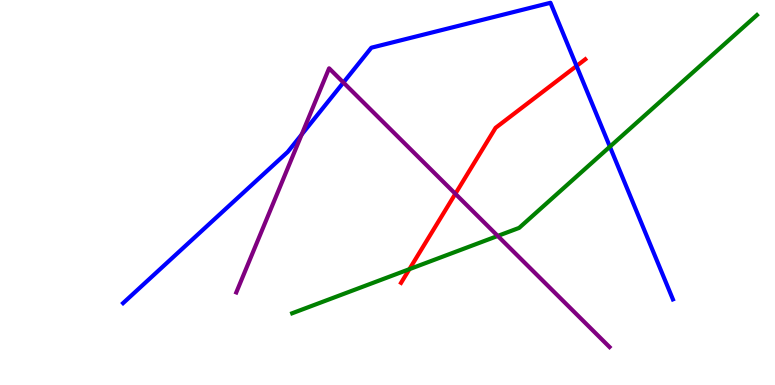[{'lines': ['blue', 'red'], 'intersections': [{'x': 7.44, 'y': 8.29}]}, {'lines': ['green', 'red'], 'intersections': [{'x': 5.28, 'y': 3.01}]}, {'lines': ['purple', 'red'], 'intersections': [{'x': 5.88, 'y': 4.97}]}, {'lines': ['blue', 'green'], 'intersections': [{'x': 7.87, 'y': 6.19}]}, {'lines': ['blue', 'purple'], 'intersections': [{'x': 3.89, 'y': 6.51}, {'x': 4.43, 'y': 7.86}]}, {'lines': ['green', 'purple'], 'intersections': [{'x': 6.42, 'y': 3.87}]}]